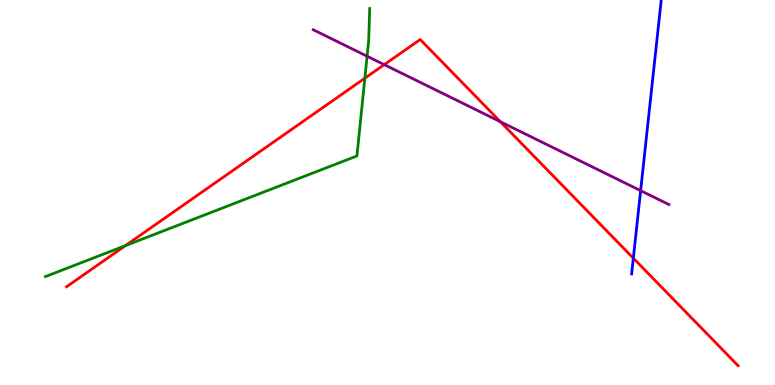[{'lines': ['blue', 'red'], 'intersections': [{'x': 8.17, 'y': 3.29}]}, {'lines': ['green', 'red'], 'intersections': [{'x': 1.62, 'y': 3.62}, {'x': 4.71, 'y': 7.97}]}, {'lines': ['purple', 'red'], 'intersections': [{'x': 4.96, 'y': 8.32}, {'x': 6.46, 'y': 6.84}]}, {'lines': ['blue', 'green'], 'intersections': []}, {'lines': ['blue', 'purple'], 'intersections': [{'x': 8.27, 'y': 5.05}]}, {'lines': ['green', 'purple'], 'intersections': [{'x': 4.74, 'y': 8.54}]}]